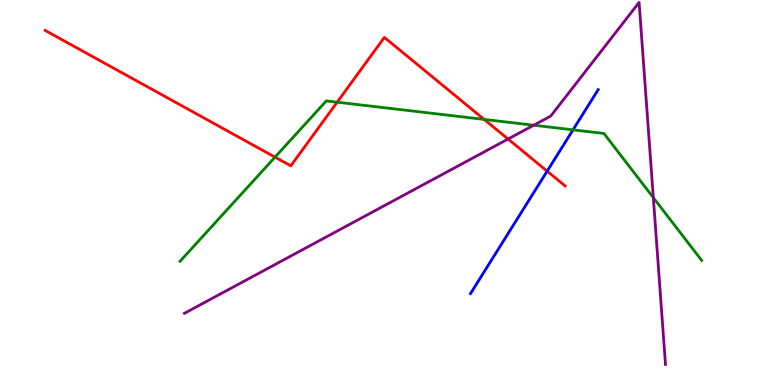[{'lines': ['blue', 'red'], 'intersections': [{'x': 7.06, 'y': 5.55}]}, {'lines': ['green', 'red'], 'intersections': [{'x': 3.55, 'y': 5.92}, {'x': 4.35, 'y': 7.35}, {'x': 6.25, 'y': 6.9}]}, {'lines': ['purple', 'red'], 'intersections': [{'x': 6.56, 'y': 6.39}]}, {'lines': ['blue', 'green'], 'intersections': [{'x': 7.39, 'y': 6.63}]}, {'lines': ['blue', 'purple'], 'intersections': []}, {'lines': ['green', 'purple'], 'intersections': [{'x': 6.89, 'y': 6.75}, {'x': 8.43, 'y': 4.87}]}]